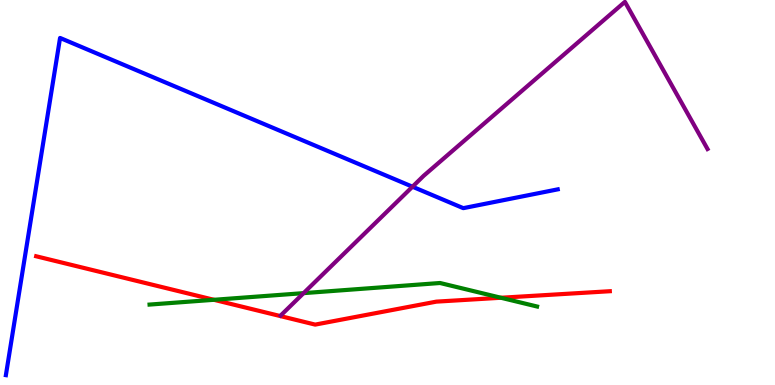[{'lines': ['blue', 'red'], 'intersections': []}, {'lines': ['green', 'red'], 'intersections': [{'x': 2.76, 'y': 2.21}, {'x': 6.46, 'y': 2.27}]}, {'lines': ['purple', 'red'], 'intersections': []}, {'lines': ['blue', 'green'], 'intersections': []}, {'lines': ['blue', 'purple'], 'intersections': [{'x': 5.32, 'y': 5.15}]}, {'lines': ['green', 'purple'], 'intersections': [{'x': 3.92, 'y': 2.39}]}]